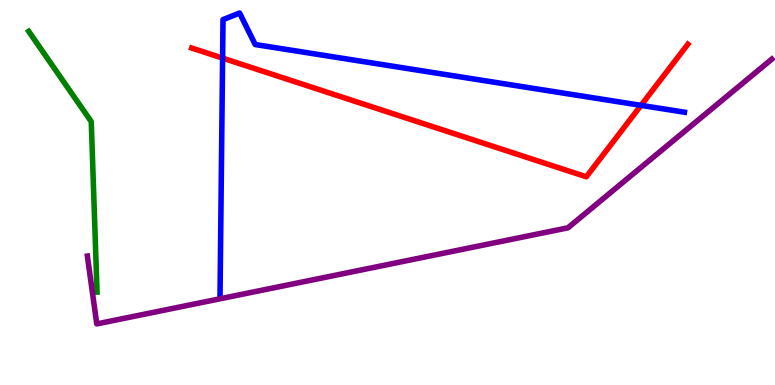[{'lines': ['blue', 'red'], 'intersections': [{'x': 2.87, 'y': 8.49}, {'x': 8.27, 'y': 7.26}]}, {'lines': ['green', 'red'], 'intersections': []}, {'lines': ['purple', 'red'], 'intersections': []}, {'lines': ['blue', 'green'], 'intersections': []}, {'lines': ['blue', 'purple'], 'intersections': []}, {'lines': ['green', 'purple'], 'intersections': []}]